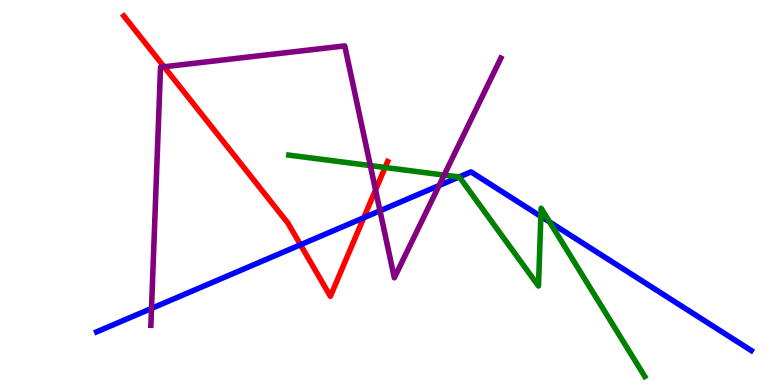[{'lines': ['blue', 'red'], 'intersections': [{'x': 3.88, 'y': 3.64}, {'x': 4.69, 'y': 4.34}]}, {'lines': ['green', 'red'], 'intersections': [{'x': 4.97, 'y': 5.65}]}, {'lines': ['purple', 'red'], 'intersections': [{'x': 2.12, 'y': 8.27}, {'x': 4.85, 'y': 5.07}]}, {'lines': ['blue', 'green'], 'intersections': [{'x': 5.92, 'y': 5.4}, {'x': 6.98, 'y': 4.38}, {'x': 7.09, 'y': 4.23}]}, {'lines': ['blue', 'purple'], 'intersections': [{'x': 1.95, 'y': 1.99}, {'x': 4.9, 'y': 4.53}, {'x': 5.67, 'y': 5.18}]}, {'lines': ['green', 'purple'], 'intersections': [{'x': 4.78, 'y': 5.7}, {'x': 5.73, 'y': 5.45}]}]